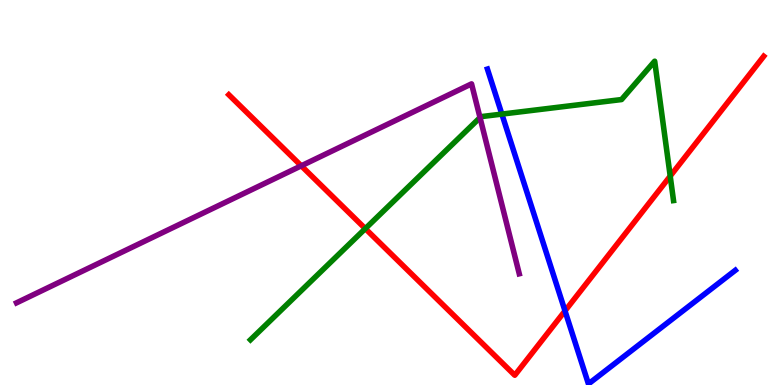[{'lines': ['blue', 'red'], 'intersections': [{'x': 7.29, 'y': 1.92}]}, {'lines': ['green', 'red'], 'intersections': [{'x': 4.71, 'y': 4.06}, {'x': 8.65, 'y': 5.43}]}, {'lines': ['purple', 'red'], 'intersections': [{'x': 3.89, 'y': 5.69}]}, {'lines': ['blue', 'green'], 'intersections': [{'x': 6.48, 'y': 7.04}]}, {'lines': ['blue', 'purple'], 'intersections': []}, {'lines': ['green', 'purple'], 'intersections': [{'x': 6.19, 'y': 6.95}]}]